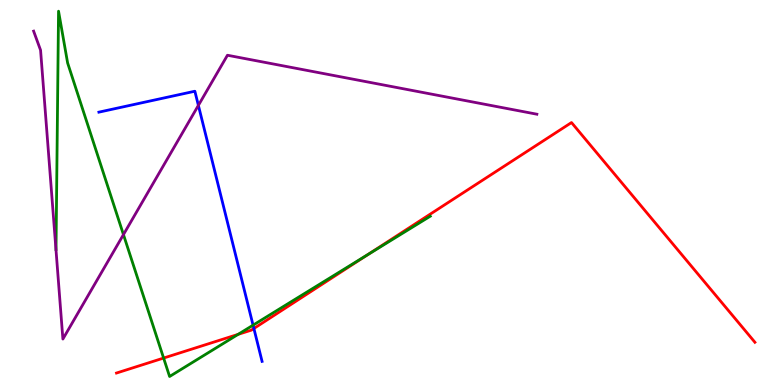[{'lines': ['blue', 'red'], 'intersections': [{'x': 3.28, 'y': 1.47}]}, {'lines': ['green', 'red'], 'intersections': [{'x': 2.11, 'y': 0.7}, {'x': 3.07, 'y': 1.32}, {'x': 4.75, 'y': 3.39}]}, {'lines': ['purple', 'red'], 'intersections': []}, {'lines': ['blue', 'green'], 'intersections': [{'x': 3.27, 'y': 1.55}]}, {'lines': ['blue', 'purple'], 'intersections': [{'x': 2.56, 'y': 7.26}]}, {'lines': ['green', 'purple'], 'intersections': [{'x': 1.59, 'y': 3.91}]}]